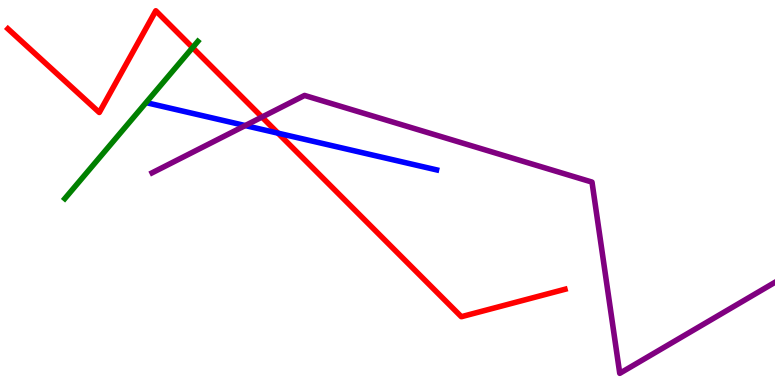[{'lines': ['blue', 'red'], 'intersections': [{'x': 3.59, 'y': 6.54}]}, {'lines': ['green', 'red'], 'intersections': [{'x': 2.48, 'y': 8.76}]}, {'lines': ['purple', 'red'], 'intersections': [{'x': 3.38, 'y': 6.96}]}, {'lines': ['blue', 'green'], 'intersections': []}, {'lines': ['blue', 'purple'], 'intersections': [{'x': 3.16, 'y': 6.74}]}, {'lines': ['green', 'purple'], 'intersections': []}]